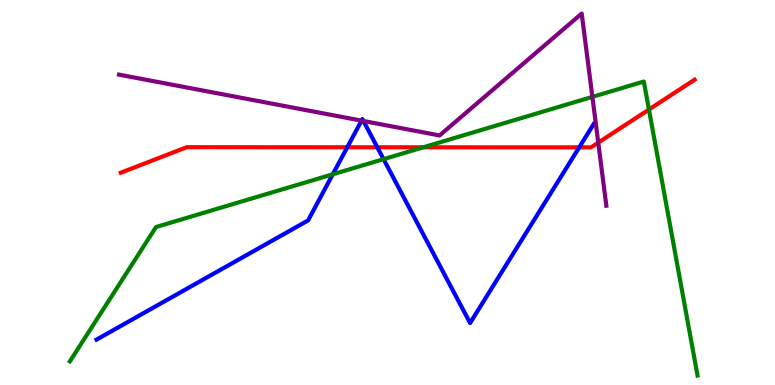[{'lines': ['blue', 'red'], 'intersections': [{'x': 4.48, 'y': 6.17}, {'x': 4.87, 'y': 6.17}, {'x': 7.47, 'y': 6.17}]}, {'lines': ['green', 'red'], 'intersections': [{'x': 5.46, 'y': 6.17}, {'x': 8.37, 'y': 7.16}]}, {'lines': ['purple', 'red'], 'intersections': [{'x': 7.72, 'y': 6.3}]}, {'lines': ['blue', 'green'], 'intersections': [{'x': 4.29, 'y': 5.47}, {'x': 4.95, 'y': 5.87}]}, {'lines': ['blue', 'purple'], 'intersections': [{'x': 4.66, 'y': 6.87}, {'x': 4.69, 'y': 6.86}]}, {'lines': ['green', 'purple'], 'intersections': [{'x': 7.64, 'y': 7.48}]}]